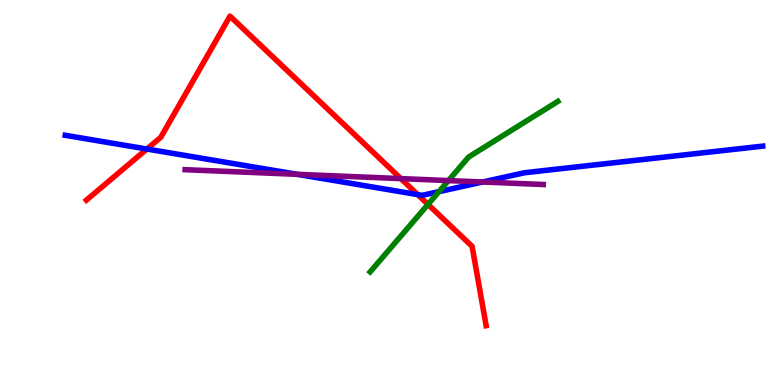[{'lines': ['blue', 'red'], 'intersections': [{'x': 1.9, 'y': 6.13}, {'x': 5.39, 'y': 4.95}]}, {'lines': ['green', 'red'], 'intersections': [{'x': 5.52, 'y': 4.69}]}, {'lines': ['purple', 'red'], 'intersections': [{'x': 5.17, 'y': 5.36}]}, {'lines': ['blue', 'green'], 'intersections': [{'x': 5.66, 'y': 5.02}]}, {'lines': ['blue', 'purple'], 'intersections': [{'x': 3.84, 'y': 5.47}, {'x': 6.23, 'y': 5.27}]}, {'lines': ['green', 'purple'], 'intersections': [{'x': 5.79, 'y': 5.31}]}]